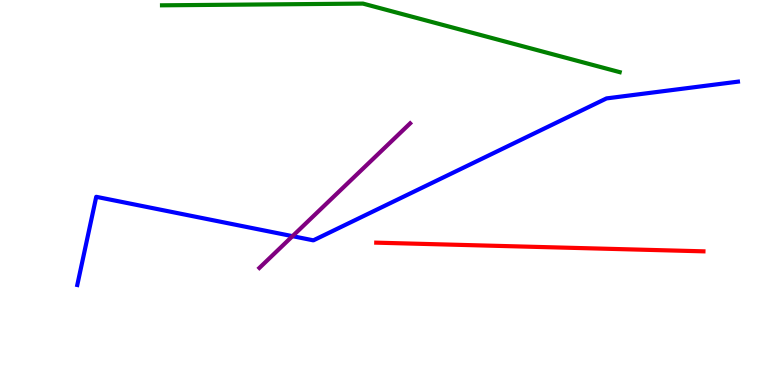[{'lines': ['blue', 'red'], 'intersections': []}, {'lines': ['green', 'red'], 'intersections': []}, {'lines': ['purple', 'red'], 'intersections': []}, {'lines': ['blue', 'green'], 'intersections': []}, {'lines': ['blue', 'purple'], 'intersections': [{'x': 3.77, 'y': 3.87}]}, {'lines': ['green', 'purple'], 'intersections': []}]